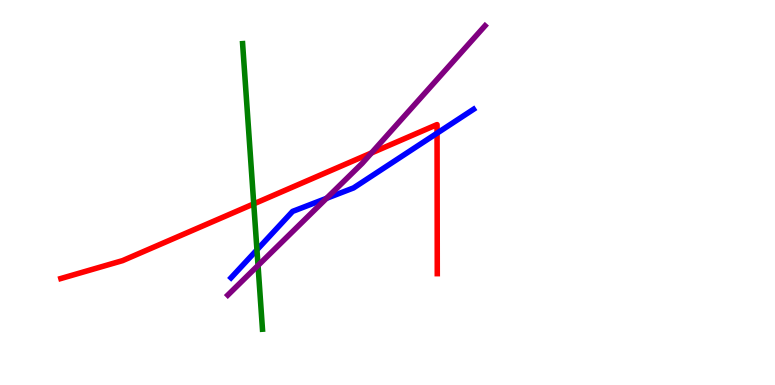[{'lines': ['blue', 'red'], 'intersections': [{'x': 5.64, 'y': 6.54}]}, {'lines': ['green', 'red'], 'intersections': [{'x': 3.27, 'y': 4.7}]}, {'lines': ['purple', 'red'], 'intersections': [{'x': 4.79, 'y': 6.03}]}, {'lines': ['blue', 'green'], 'intersections': [{'x': 3.32, 'y': 3.51}]}, {'lines': ['blue', 'purple'], 'intersections': [{'x': 4.21, 'y': 4.85}]}, {'lines': ['green', 'purple'], 'intersections': [{'x': 3.33, 'y': 3.11}]}]